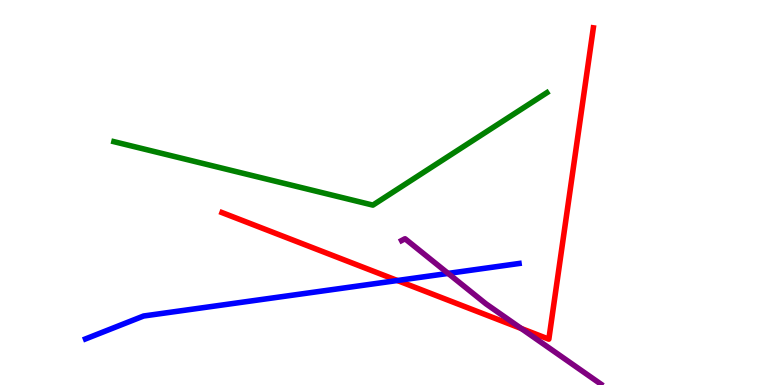[{'lines': ['blue', 'red'], 'intersections': [{'x': 5.13, 'y': 2.71}]}, {'lines': ['green', 'red'], 'intersections': []}, {'lines': ['purple', 'red'], 'intersections': [{'x': 6.73, 'y': 1.47}]}, {'lines': ['blue', 'green'], 'intersections': []}, {'lines': ['blue', 'purple'], 'intersections': [{'x': 5.78, 'y': 2.9}]}, {'lines': ['green', 'purple'], 'intersections': []}]